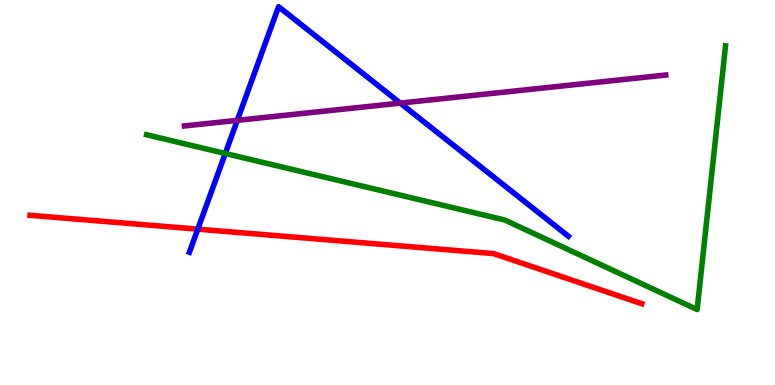[{'lines': ['blue', 'red'], 'intersections': [{'x': 2.55, 'y': 4.05}]}, {'lines': ['green', 'red'], 'intersections': []}, {'lines': ['purple', 'red'], 'intersections': []}, {'lines': ['blue', 'green'], 'intersections': [{'x': 2.91, 'y': 6.01}]}, {'lines': ['blue', 'purple'], 'intersections': [{'x': 3.06, 'y': 6.87}, {'x': 5.17, 'y': 7.32}]}, {'lines': ['green', 'purple'], 'intersections': []}]